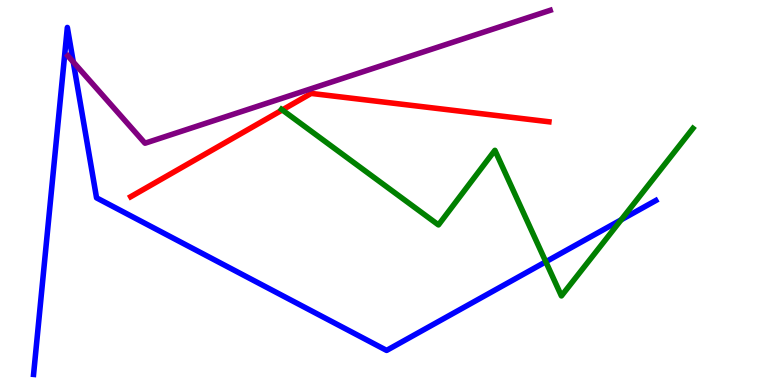[{'lines': ['blue', 'red'], 'intersections': []}, {'lines': ['green', 'red'], 'intersections': [{'x': 3.64, 'y': 7.14}]}, {'lines': ['purple', 'red'], 'intersections': []}, {'lines': ['blue', 'green'], 'intersections': [{'x': 7.04, 'y': 3.2}, {'x': 8.01, 'y': 4.29}]}, {'lines': ['blue', 'purple'], 'intersections': [{'x': 0.945, 'y': 8.39}]}, {'lines': ['green', 'purple'], 'intersections': []}]